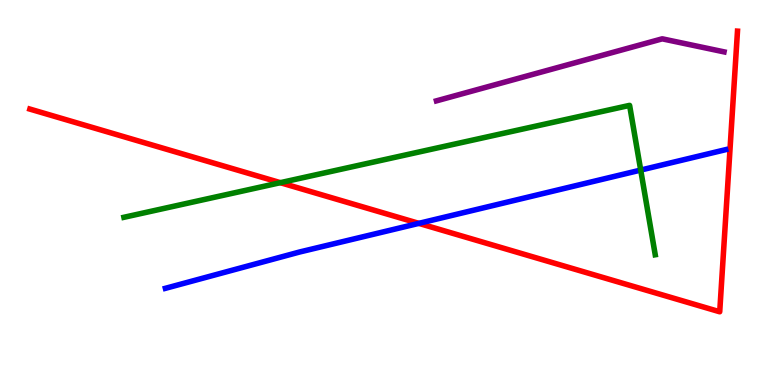[{'lines': ['blue', 'red'], 'intersections': [{'x': 5.4, 'y': 4.2}]}, {'lines': ['green', 'red'], 'intersections': [{'x': 3.62, 'y': 5.26}]}, {'lines': ['purple', 'red'], 'intersections': []}, {'lines': ['blue', 'green'], 'intersections': [{'x': 8.27, 'y': 5.58}]}, {'lines': ['blue', 'purple'], 'intersections': []}, {'lines': ['green', 'purple'], 'intersections': []}]